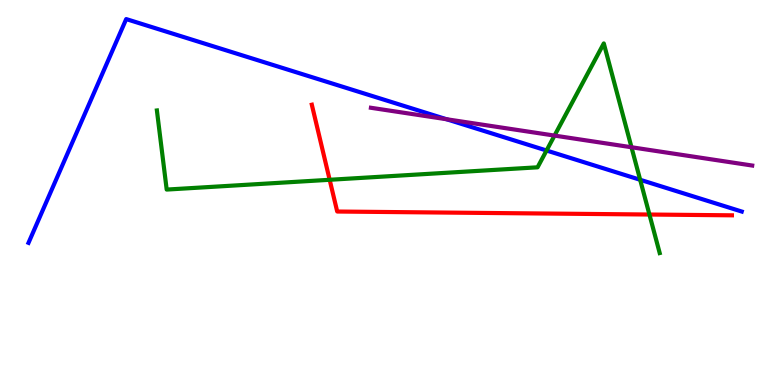[{'lines': ['blue', 'red'], 'intersections': []}, {'lines': ['green', 'red'], 'intersections': [{'x': 4.25, 'y': 5.33}, {'x': 8.38, 'y': 4.43}]}, {'lines': ['purple', 'red'], 'intersections': []}, {'lines': ['blue', 'green'], 'intersections': [{'x': 7.05, 'y': 6.09}, {'x': 8.26, 'y': 5.33}]}, {'lines': ['blue', 'purple'], 'intersections': [{'x': 5.76, 'y': 6.9}]}, {'lines': ['green', 'purple'], 'intersections': [{'x': 7.16, 'y': 6.48}, {'x': 8.15, 'y': 6.18}]}]